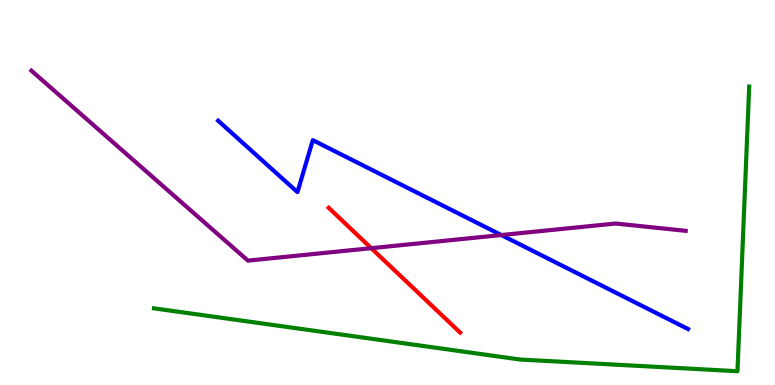[{'lines': ['blue', 'red'], 'intersections': []}, {'lines': ['green', 'red'], 'intersections': []}, {'lines': ['purple', 'red'], 'intersections': [{'x': 4.79, 'y': 3.55}]}, {'lines': ['blue', 'green'], 'intersections': []}, {'lines': ['blue', 'purple'], 'intersections': [{'x': 6.47, 'y': 3.89}]}, {'lines': ['green', 'purple'], 'intersections': []}]